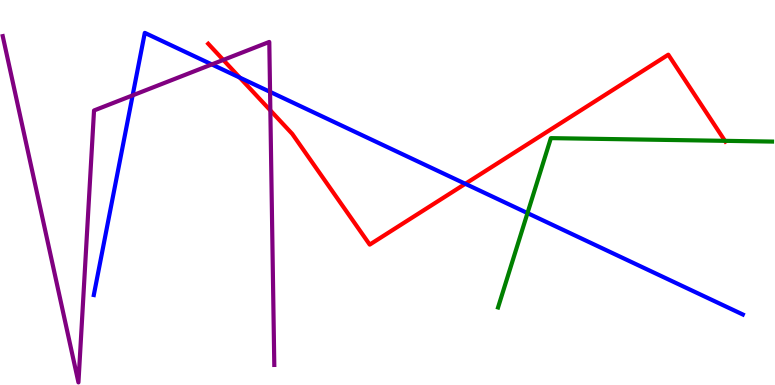[{'lines': ['blue', 'red'], 'intersections': [{'x': 3.09, 'y': 7.98}, {'x': 6.0, 'y': 5.23}]}, {'lines': ['green', 'red'], 'intersections': [{'x': 9.35, 'y': 6.34}]}, {'lines': ['purple', 'red'], 'intersections': [{'x': 2.88, 'y': 8.44}, {'x': 3.49, 'y': 7.13}]}, {'lines': ['blue', 'green'], 'intersections': [{'x': 6.81, 'y': 4.47}]}, {'lines': ['blue', 'purple'], 'intersections': [{'x': 1.71, 'y': 7.52}, {'x': 2.73, 'y': 8.33}, {'x': 3.48, 'y': 7.61}]}, {'lines': ['green', 'purple'], 'intersections': []}]